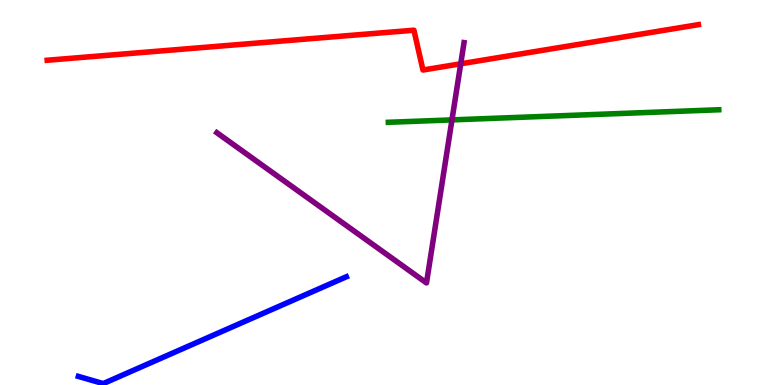[{'lines': ['blue', 'red'], 'intersections': []}, {'lines': ['green', 'red'], 'intersections': []}, {'lines': ['purple', 'red'], 'intersections': [{'x': 5.94, 'y': 8.34}]}, {'lines': ['blue', 'green'], 'intersections': []}, {'lines': ['blue', 'purple'], 'intersections': []}, {'lines': ['green', 'purple'], 'intersections': [{'x': 5.83, 'y': 6.89}]}]